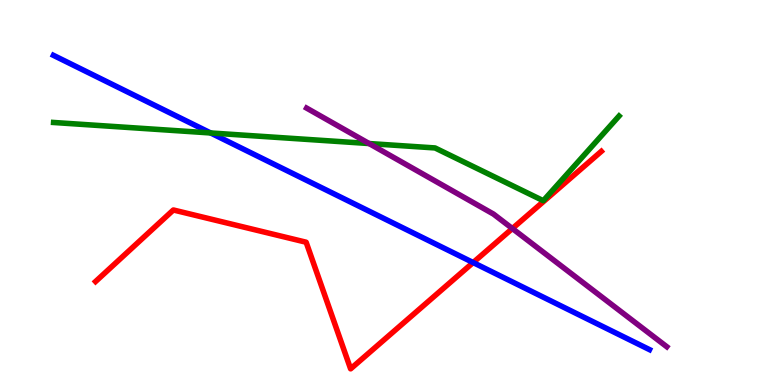[{'lines': ['blue', 'red'], 'intersections': [{'x': 6.11, 'y': 3.18}]}, {'lines': ['green', 'red'], 'intersections': []}, {'lines': ['purple', 'red'], 'intersections': [{'x': 6.61, 'y': 4.06}]}, {'lines': ['blue', 'green'], 'intersections': [{'x': 2.72, 'y': 6.55}]}, {'lines': ['blue', 'purple'], 'intersections': []}, {'lines': ['green', 'purple'], 'intersections': [{'x': 4.76, 'y': 6.27}]}]